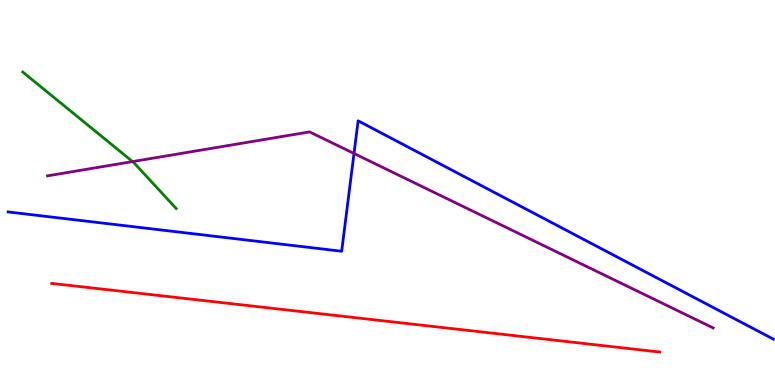[{'lines': ['blue', 'red'], 'intersections': []}, {'lines': ['green', 'red'], 'intersections': []}, {'lines': ['purple', 'red'], 'intersections': []}, {'lines': ['blue', 'green'], 'intersections': []}, {'lines': ['blue', 'purple'], 'intersections': [{'x': 4.57, 'y': 6.01}]}, {'lines': ['green', 'purple'], 'intersections': [{'x': 1.71, 'y': 5.8}]}]